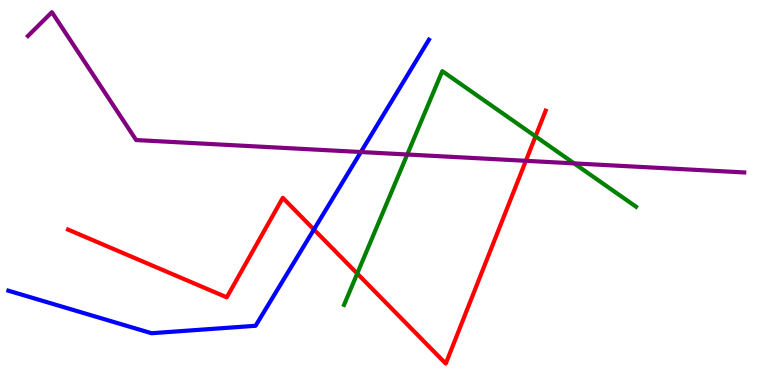[{'lines': ['blue', 'red'], 'intersections': [{'x': 4.05, 'y': 4.04}]}, {'lines': ['green', 'red'], 'intersections': [{'x': 4.61, 'y': 2.9}, {'x': 6.91, 'y': 6.46}]}, {'lines': ['purple', 'red'], 'intersections': [{'x': 6.79, 'y': 5.82}]}, {'lines': ['blue', 'green'], 'intersections': []}, {'lines': ['blue', 'purple'], 'intersections': [{'x': 4.66, 'y': 6.05}]}, {'lines': ['green', 'purple'], 'intersections': [{'x': 5.25, 'y': 5.99}, {'x': 7.41, 'y': 5.76}]}]